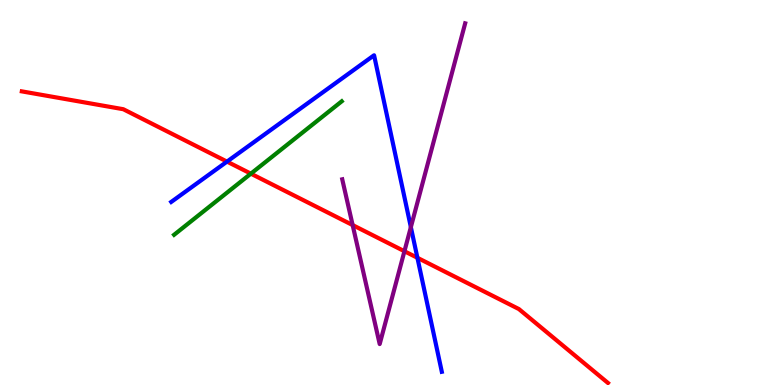[{'lines': ['blue', 'red'], 'intersections': [{'x': 2.93, 'y': 5.8}, {'x': 5.39, 'y': 3.3}]}, {'lines': ['green', 'red'], 'intersections': [{'x': 3.24, 'y': 5.49}]}, {'lines': ['purple', 'red'], 'intersections': [{'x': 4.55, 'y': 4.15}, {'x': 5.22, 'y': 3.47}]}, {'lines': ['blue', 'green'], 'intersections': []}, {'lines': ['blue', 'purple'], 'intersections': [{'x': 5.3, 'y': 4.1}]}, {'lines': ['green', 'purple'], 'intersections': []}]